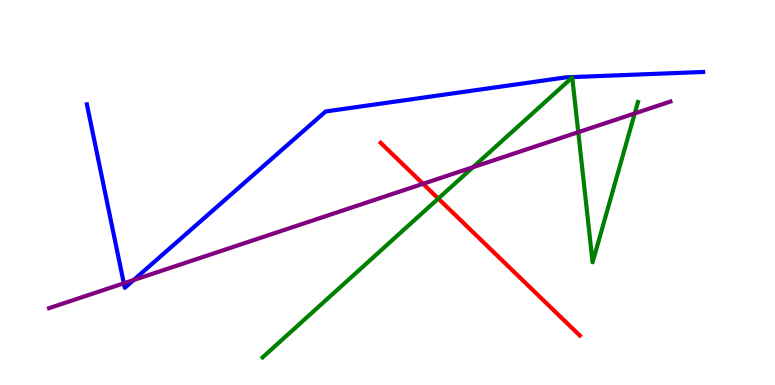[{'lines': ['blue', 'red'], 'intersections': []}, {'lines': ['green', 'red'], 'intersections': [{'x': 5.66, 'y': 4.84}]}, {'lines': ['purple', 'red'], 'intersections': [{'x': 5.46, 'y': 5.23}]}, {'lines': ['blue', 'green'], 'intersections': []}, {'lines': ['blue', 'purple'], 'intersections': [{'x': 1.6, 'y': 2.64}, {'x': 1.72, 'y': 2.73}]}, {'lines': ['green', 'purple'], 'intersections': [{'x': 6.1, 'y': 5.66}, {'x': 7.46, 'y': 6.57}, {'x': 8.19, 'y': 7.05}]}]